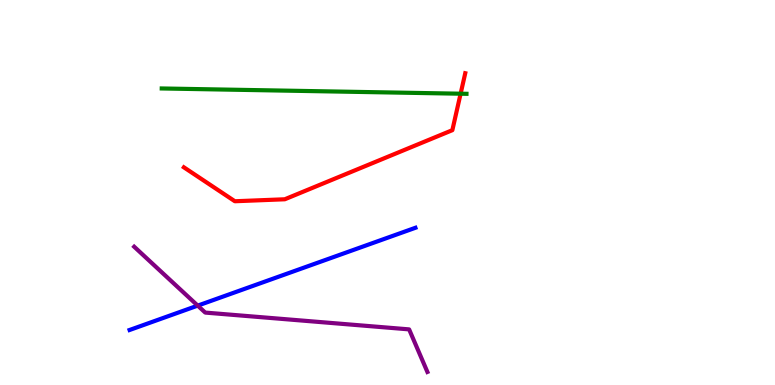[{'lines': ['blue', 'red'], 'intersections': []}, {'lines': ['green', 'red'], 'intersections': [{'x': 5.94, 'y': 7.57}]}, {'lines': ['purple', 'red'], 'intersections': []}, {'lines': ['blue', 'green'], 'intersections': []}, {'lines': ['blue', 'purple'], 'intersections': [{'x': 2.55, 'y': 2.06}]}, {'lines': ['green', 'purple'], 'intersections': []}]